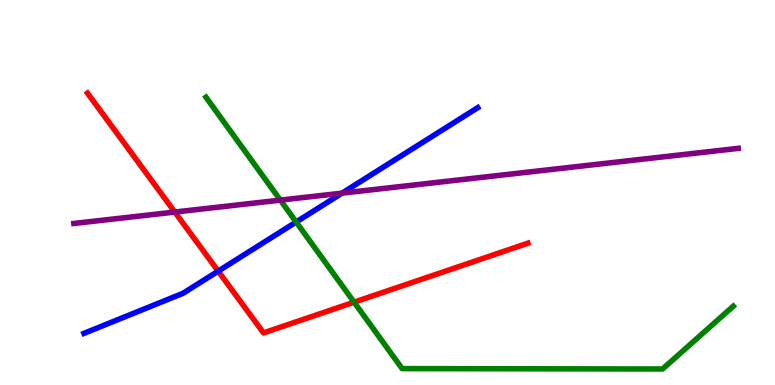[{'lines': ['blue', 'red'], 'intersections': [{'x': 2.82, 'y': 2.96}]}, {'lines': ['green', 'red'], 'intersections': [{'x': 4.57, 'y': 2.15}]}, {'lines': ['purple', 'red'], 'intersections': [{'x': 2.26, 'y': 4.49}]}, {'lines': ['blue', 'green'], 'intersections': [{'x': 3.82, 'y': 4.23}]}, {'lines': ['blue', 'purple'], 'intersections': [{'x': 4.41, 'y': 4.98}]}, {'lines': ['green', 'purple'], 'intersections': [{'x': 3.62, 'y': 4.8}]}]